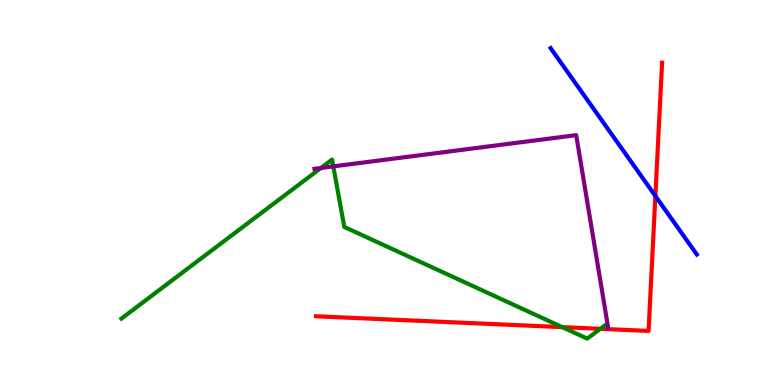[{'lines': ['blue', 'red'], 'intersections': [{'x': 8.46, 'y': 4.91}]}, {'lines': ['green', 'red'], 'intersections': [{'x': 7.25, 'y': 1.5}, {'x': 7.75, 'y': 1.46}]}, {'lines': ['purple', 'red'], 'intersections': []}, {'lines': ['blue', 'green'], 'intersections': []}, {'lines': ['blue', 'purple'], 'intersections': []}, {'lines': ['green', 'purple'], 'intersections': [{'x': 4.14, 'y': 5.64}, {'x': 4.3, 'y': 5.68}]}]